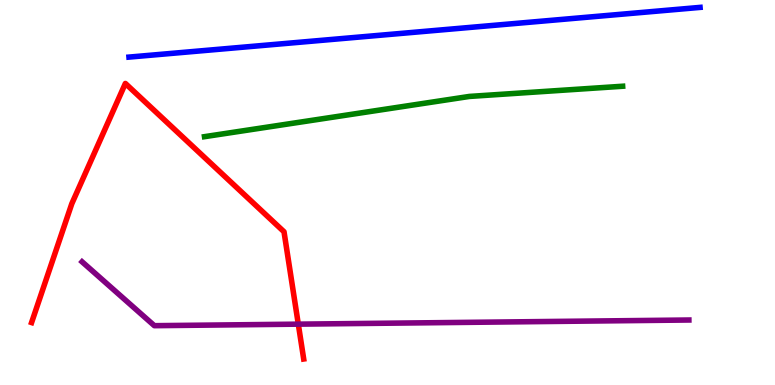[{'lines': ['blue', 'red'], 'intersections': []}, {'lines': ['green', 'red'], 'intersections': []}, {'lines': ['purple', 'red'], 'intersections': [{'x': 3.85, 'y': 1.58}]}, {'lines': ['blue', 'green'], 'intersections': []}, {'lines': ['blue', 'purple'], 'intersections': []}, {'lines': ['green', 'purple'], 'intersections': []}]